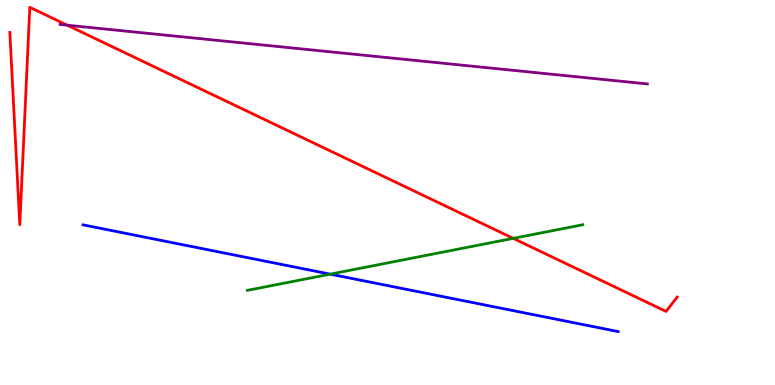[{'lines': ['blue', 'red'], 'intersections': []}, {'lines': ['green', 'red'], 'intersections': [{'x': 6.62, 'y': 3.81}]}, {'lines': ['purple', 'red'], 'intersections': [{'x': 0.867, 'y': 9.35}]}, {'lines': ['blue', 'green'], 'intersections': [{'x': 4.26, 'y': 2.88}]}, {'lines': ['blue', 'purple'], 'intersections': []}, {'lines': ['green', 'purple'], 'intersections': []}]